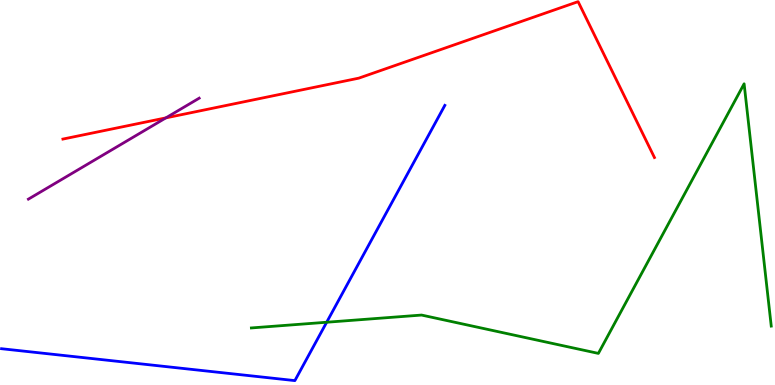[{'lines': ['blue', 'red'], 'intersections': []}, {'lines': ['green', 'red'], 'intersections': []}, {'lines': ['purple', 'red'], 'intersections': [{'x': 2.14, 'y': 6.94}]}, {'lines': ['blue', 'green'], 'intersections': [{'x': 4.22, 'y': 1.63}]}, {'lines': ['blue', 'purple'], 'intersections': []}, {'lines': ['green', 'purple'], 'intersections': []}]